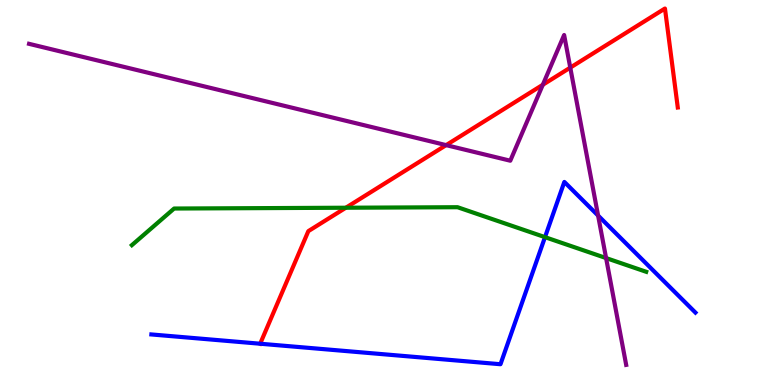[{'lines': ['blue', 'red'], 'intersections': []}, {'lines': ['green', 'red'], 'intersections': [{'x': 4.46, 'y': 4.6}]}, {'lines': ['purple', 'red'], 'intersections': [{'x': 5.76, 'y': 6.23}, {'x': 7.0, 'y': 7.8}, {'x': 7.36, 'y': 8.24}]}, {'lines': ['blue', 'green'], 'intersections': [{'x': 7.03, 'y': 3.84}]}, {'lines': ['blue', 'purple'], 'intersections': [{'x': 7.72, 'y': 4.4}]}, {'lines': ['green', 'purple'], 'intersections': [{'x': 7.82, 'y': 3.3}]}]